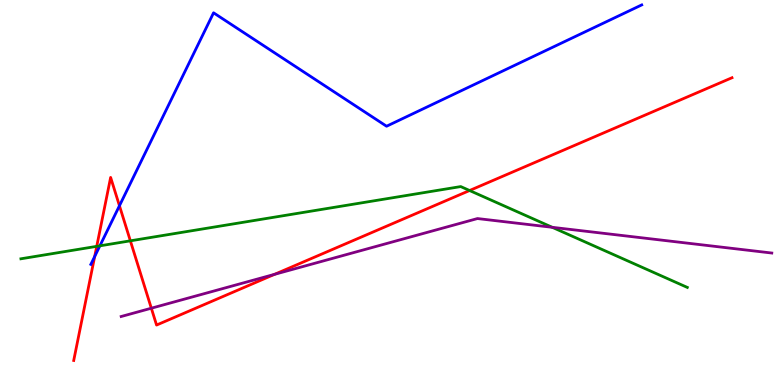[{'lines': ['blue', 'red'], 'intersections': [{'x': 1.22, 'y': 3.34}, {'x': 1.54, 'y': 4.66}]}, {'lines': ['green', 'red'], 'intersections': [{'x': 1.25, 'y': 3.6}, {'x': 1.68, 'y': 3.74}, {'x': 6.06, 'y': 5.05}]}, {'lines': ['purple', 'red'], 'intersections': [{'x': 1.95, 'y': 1.99}, {'x': 3.54, 'y': 2.87}]}, {'lines': ['blue', 'green'], 'intersections': [{'x': 1.29, 'y': 3.61}]}, {'lines': ['blue', 'purple'], 'intersections': []}, {'lines': ['green', 'purple'], 'intersections': [{'x': 7.13, 'y': 4.1}]}]